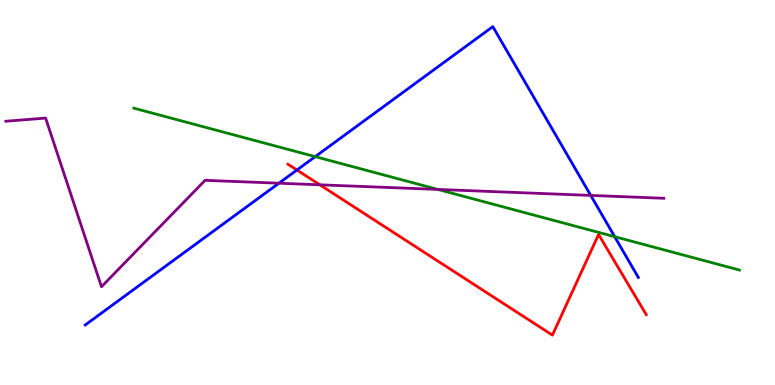[{'lines': ['blue', 'red'], 'intersections': [{'x': 3.83, 'y': 5.58}]}, {'lines': ['green', 'red'], 'intersections': []}, {'lines': ['purple', 'red'], 'intersections': [{'x': 4.13, 'y': 5.2}]}, {'lines': ['blue', 'green'], 'intersections': [{'x': 4.07, 'y': 5.93}, {'x': 7.93, 'y': 3.85}]}, {'lines': ['blue', 'purple'], 'intersections': [{'x': 3.6, 'y': 5.24}, {'x': 7.62, 'y': 4.92}]}, {'lines': ['green', 'purple'], 'intersections': [{'x': 5.65, 'y': 5.08}]}]